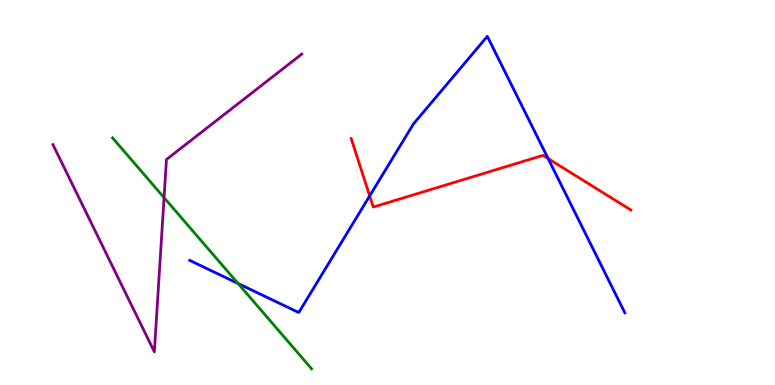[{'lines': ['blue', 'red'], 'intersections': [{'x': 4.77, 'y': 4.91}, {'x': 7.07, 'y': 5.88}]}, {'lines': ['green', 'red'], 'intersections': []}, {'lines': ['purple', 'red'], 'intersections': []}, {'lines': ['blue', 'green'], 'intersections': [{'x': 3.07, 'y': 2.64}]}, {'lines': ['blue', 'purple'], 'intersections': []}, {'lines': ['green', 'purple'], 'intersections': [{'x': 2.12, 'y': 4.87}]}]